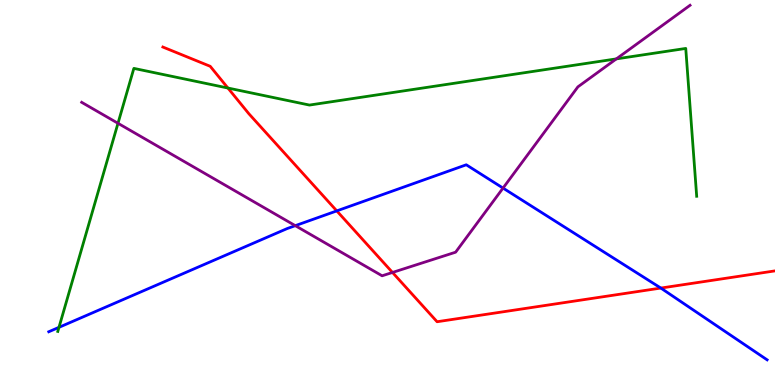[{'lines': ['blue', 'red'], 'intersections': [{'x': 4.35, 'y': 4.52}, {'x': 8.53, 'y': 2.52}]}, {'lines': ['green', 'red'], 'intersections': [{'x': 2.94, 'y': 7.71}]}, {'lines': ['purple', 'red'], 'intersections': [{'x': 5.06, 'y': 2.92}]}, {'lines': ['blue', 'green'], 'intersections': [{'x': 0.761, 'y': 1.5}]}, {'lines': ['blue', 'purple'], 'intersections': [{'x': 3.81, 'y': 4.14}, {'x': 6.49, 'y': 5.11}]}, {'lines': ['green', 'purple'], 'intersections': [{'x': 1.52, 'y': 6.8}, {'x': 7.95, 'y': 8.47}]}]